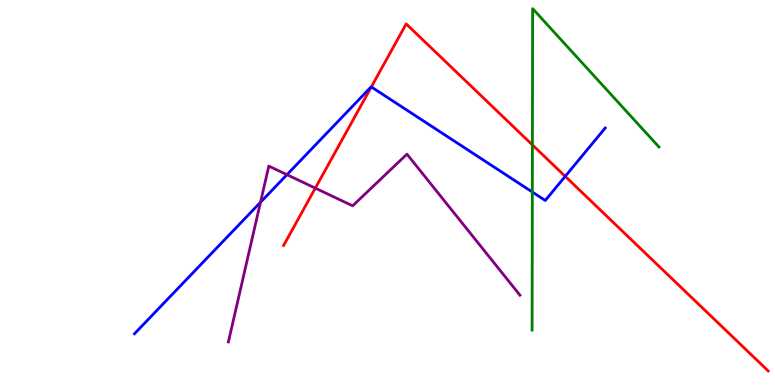[{'lines': ['blue', 'red'], 'intersections': [{'x': 4.79, 'y': 7.74}, {'x': 7.29, 'y': 5.42}]}, {'lines': ['green', 'red'], 'intersections': [{'x': 6.87, 'y': 6.24}]}, {'lines': ['purple', 'red'], 'intersections': [{'x': 4.07, 'y': 5.11}]}, {'lines': ['blue', 'green'], 'intersections': [{'x': 6.87, 'y': 5.01}]}, {'lines': ['blue', 'purple'], 'intersections': [{'x': 3.36, 'y': 4.75}, {'x': 3.7, 'y': 5.46}]}, {'lines': ['green', 'purple'], 'intersections': []}]